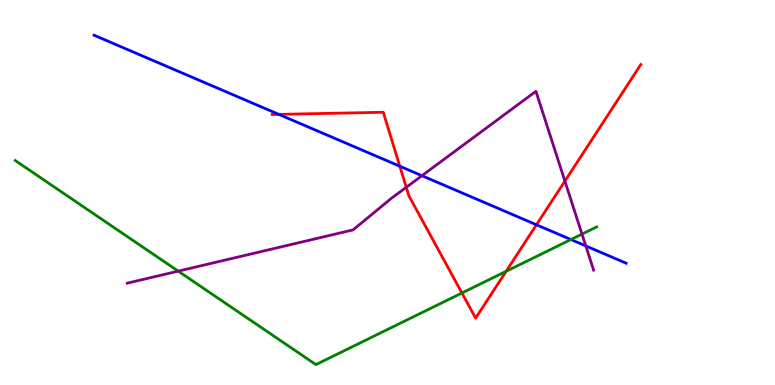[{'lines': ['blue', 'red'], 'intersections': [{'x': 3.6, 'y': 7.03}, {'x': 5.16, 'y': 5.68}, {'x': 6.92, 'y': 4.16}]}, {'lines': ['green', 'red'], 'intersections': [{'x': 5.96, 'y': 2.39}, {'x': 6.53, 'y': 2.95}]}, {'lines': ['purple', 'red'], 'intersections': [{'x': 5.24, 'y': 5.14}, {'x': 7.29, 'y': 5.3}]}, {'lines': ['blue', 'green'], 'intersections': [{'x': 7.37, 'y': 3.78}]}, {'lines': ['blue', 'purple'], 'intersections': [{'x': 5.44, 'y': 5.44}, {'x': 7.56, 'y': 3.61}]}, {'lines': ['green', 'purple'], 'intersections': [{'x': 2.3, 'y': 2.96}, {'x': 7.51, 'y': 3.92}]}]